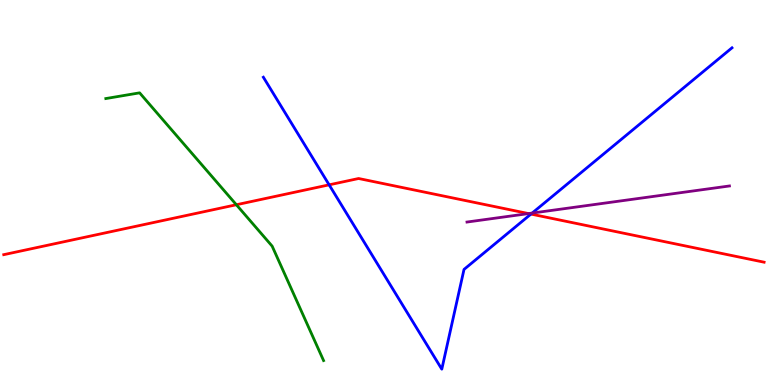[{'lines': ['blue', 'red'], 'intersections': [{'x': 4.25, 'y': 5.2}, {'x': 6.85, 'y': 4.44}]}, {'lines': ['green', 'red'], 'intersections': [{'x': 3.05, 'y': 4.68}]}, {'lines': ['purple', 'red'], 'intersections': [{'x': 6.82, 'y': 4.45}]}, {'lines': ['blue', 'green'], 'intersections': []}, {'lines': ['blue', 'purple'], 'intersections': [{'x': 6.87, 'y': 4.47}]}, {'lines': ['green', 'purple'], 'intersections': []}]